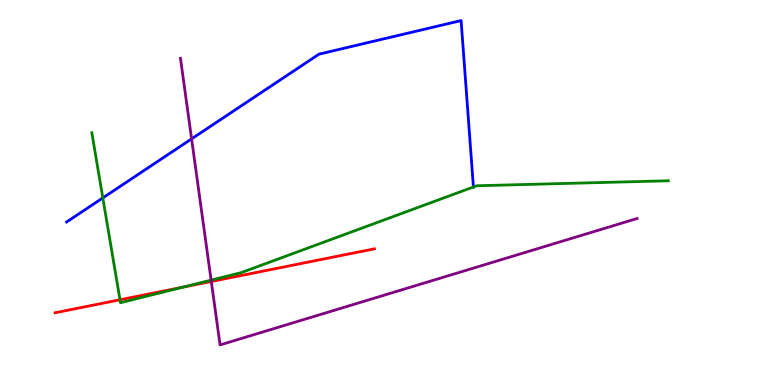[{'lines': ['blue', 'red'], 'intersections': []}, {'lines': ['green', 'red'], 'intersections': [{'x': 1.55, 'y': 2.21}, {'x': 2.36, 'y': 2.54}]}, {'lines': ['purple', 'red'], 'intersections': [{'x': 2.73, 'y': 2.69}]}, {'lines': ['blue', 'green'], 'intersections': [{'x': 1.33, 'y': 4.86}, {'x': 6.11, 'y': 5.14}]}, {'lines': ['blue', 'purple'], 'intersections': [{'x': 2.47, 'y': 6.39}]}, {'lines': ['green', 'purple'], 'intersections': [{'x': 2.72, 'y': 2.72}]}]